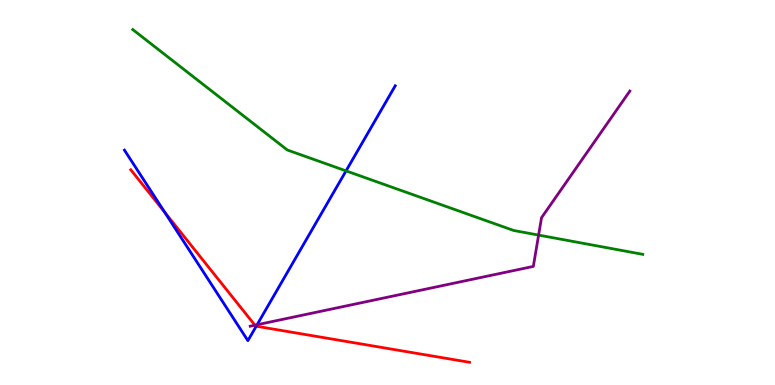[{'lines': ['blue', 'red'], 'intersections': [{'x': 2.12, 'y': 4.49}, {'x': 3.31, 'y': 1.53}]}, {'lines': ['green', 'red'], 'intersections': []}, {'lines': ['purple', 'red'], 'intersections': [{'x': 3.29, 'y': 1.55}]}, {'lines': ['blue', 'green'], 'intersections': [{'x': 4.47, 'y': 5.56}]}, {'lines': ['blue', 'purple'], 'intersections': [{'x': 3.32, 'y': 1.56}]}, {'lines': ['green', 'purple'], 'intersections': [{'x': 6.95, 'y': 3.89}]}]